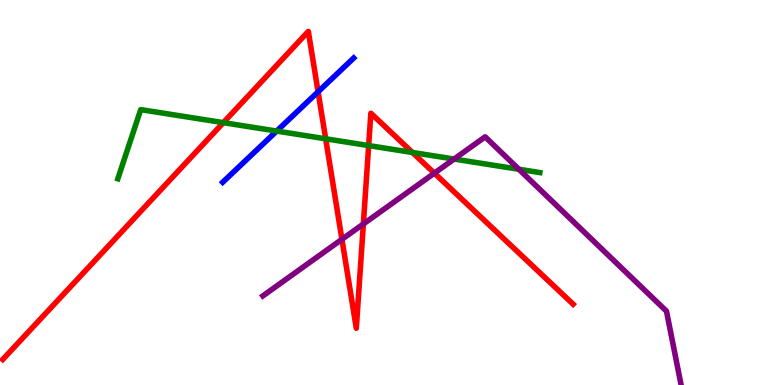[{'lines': ['blue', 'red'], 'intersections': [{'x': 4.1, 'y': 7.62}]}, {'lines': ['green', 'red'], 'intersections': [{'x': 2.88, 'y': 6.81}, {'x': 4.2, 'y': 6.39}, {'x': 4.76, 'y': 6.22}, {'x': 5.32, 'y': 6.04}]}, {'lines': ['purple', 'red'], 'intersections': [{'x': 4.41, 'y': 3.78}, {'x': 4.69, 'y': 4.18}, {'x': 5.6, 'y': 5.5}]}, {'lines': ['blue', 'green'], 'intersections': [{'x': 3.57, 'y': 6.6}]}, {'lines': ['blue', 'purple'], 'intersections': []}, {'lines': ['green', 'purple'], 'intersections': [{'x': 5.86, 'y': 5.87}, {'x': 6.7, 'y': 5.6}]}]